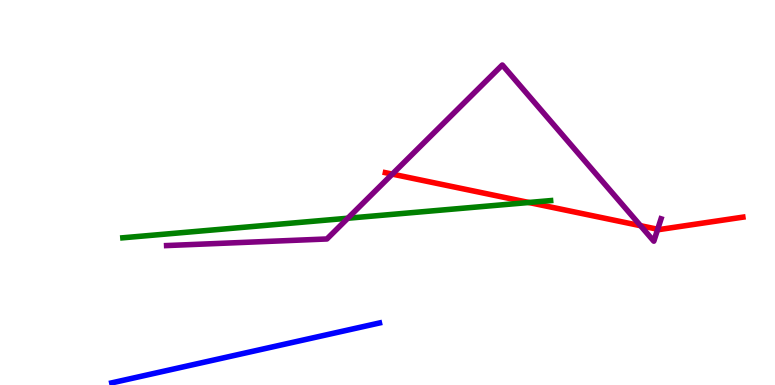[{'lines': ['blue', 'red'], 'intersections': []}, {'lines': ['green', 'red'], 'intersections': [{'x': 6.82, 'y': 4.74}]}, {'lines': ['purple', 'red'], 'intersections': [{'x': 5.06, 'y': 5.48}, {'x': 8.26, 'y': 4.14}, {'x': 8.49, 'y': 4.05}]}, {'lines': ['blue', 'green'], 'intersections': []}, {'lines': ['blue', 'purple'], 'intersections': []}, {'lines': ['green', 'purple'], 'intersections': [{'x': 4.49, 'y': 4.33}]}]